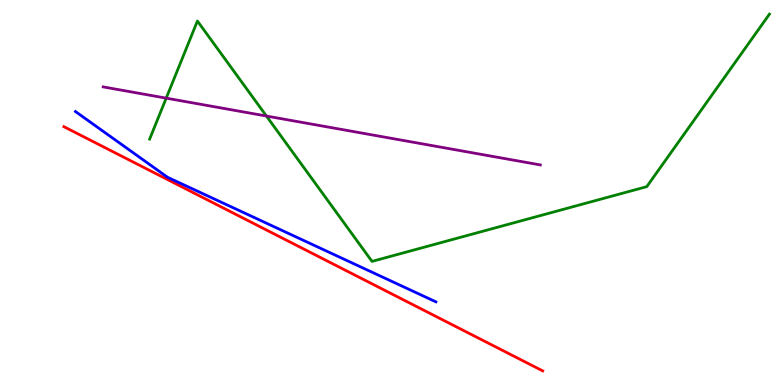[{'lines': ['blue', 'red'], 'intersections': []}, {'lines': ['green', 'red'], 'intersections': []}, {'lines': ['purple', 'red'], 'intersections': []}, {'lines': ['blue', 'green'], 'intersections': []}, {'lines': ['blue', 'purple'], 'intersections': []}, {'lines': ['green', 'purple'], 'intersections': [{'x': 2.14, 'y': 7.45}, {'x': 3.44, 'y': 6.99}]}]